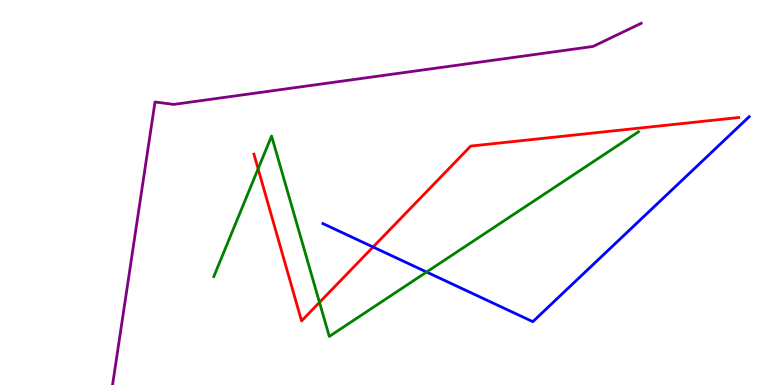[{'lines': ['blue', 'red'], 'intersections': [{'x': 4.81, 'y': 3.58}]}, {'lines': ['green', 'red'], 'intersections': [{'x': 3.33, 'y': 5.62}, {'x': 4.12, 'y': 2.15}]}, {'lines': ['purple', 'red'], 'intersections': []}, {'lines': ['blue', 'green'], 'intersections': [{'x': 5.5, 'y': 2.93}]}, {'lines': ['blue', 'purple'], 'intersections': []}, {'lines': ['green', 'purple'], 'intersections': []}]